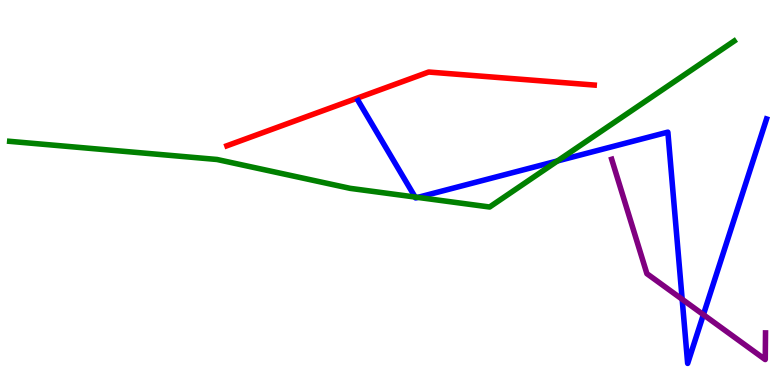[{'lines': ['blue', 'red'], 'intersections': []}, {'lines': ['green', 'red'], 'intersections': []}, {'lines': ['purple', 'red'], 'intersections': []}, {'lines': ['blue', 'green'], 'intersections': [{'x': 5.36, 'y': 4.88}, {'x': 5.39, 'y': 4.87}, {'x': 7.19, 'y': 5.82}]}, {'lines': ['blue', 'purple'], 'intersections': [{'x': 8.8, 'y': 2.23}, {'x': 9.08, 'y': 1.83}]}, {'lines': ['green', 'purple'], 'intersections': []}]